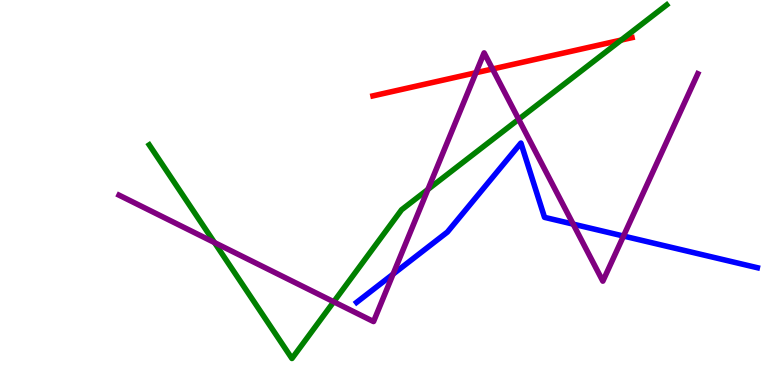[{'lines': ['blue', 'red'], 'intersections': []}, {'lines': ['green', 'red'], 'intersections': [{'x': 8.02, 'y': 8.96}]}, {'lines': ['purple', 'red'], 'intersections': [{'x': 6.14, 'y': 8.11}, {'x': 6.36, 'y': 8.21}]}, {'lines': ['blue', 'green'], 'intersections': []}, {'lines': ['blue', 'purple'], 'intersections': [{'x': 5.07, 'y': 2.88}, {'x': 7.4, 'y': 4.18}, {'x': 8.05, 'y': 3.87}]}, {'lines': ['green', 'purple'], 'intersections': [{'x': 2.77, 'y': 3.7}, {'x': 4.31, 'y': 2.16}, {'x': 5.52, 'y': 5.08}, {'x': 6.69, 'y': 6.9}]}]